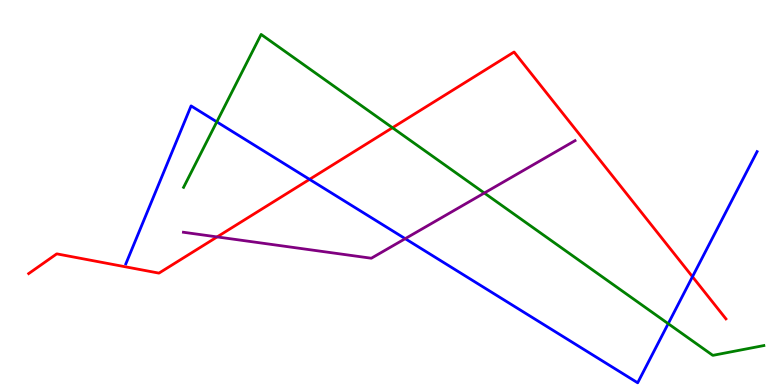[{'lines': ['blue', 'red'], 'intersections': [{'x': 3.99, 'y': 5.34}, {'x': 8.94, 'y': 2.81}]}, {'lines': ['green', 'red'], 'intersections': [{'x': 5.06, 'y': 6.68}]}, {'lines': ['purple', 'red'], 'intersections': [{'x': 2.8, 'y': 3.85}]}, {'lines': ['blue', 'green'], 'intersections': [{'x': 2.8, 'y': 6.83}, {'x': 8.62, 'y': 1.59}]}, {'lines': ['blue', 'purple'], 'intersections': [{'x': 5.23, 'y': 3.8}]}, {'lines': ['green', 'purple'], 'intersections': [{'x': 6.25, 'y': 4.99}]}]